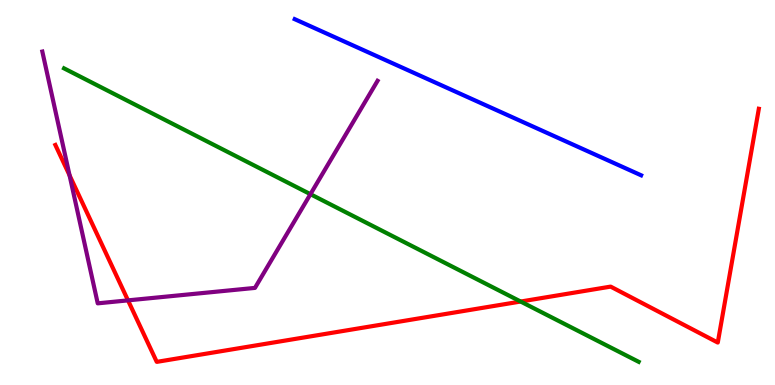[{'lines': ['blue', 'red'], 'intersections': []}, {'lines': ['green', 'red'], 'intersections': [{'x': 6.72, 'y': 2.17}]}, {'lines': ['purple', 'red'], 'intersections': [{'x': 0.898, 'y': 5.45}, {'x': 1.65, 'y': 2.2}]}, {'lines': ['blue', 'green'], 'intersections': []}, {'lines': ['blue', 'purple'], 'intersections': []}, {'lines': ['green', 'purple'], 'intersections': [{'x': 4.01, 'y': 4.96}]}]